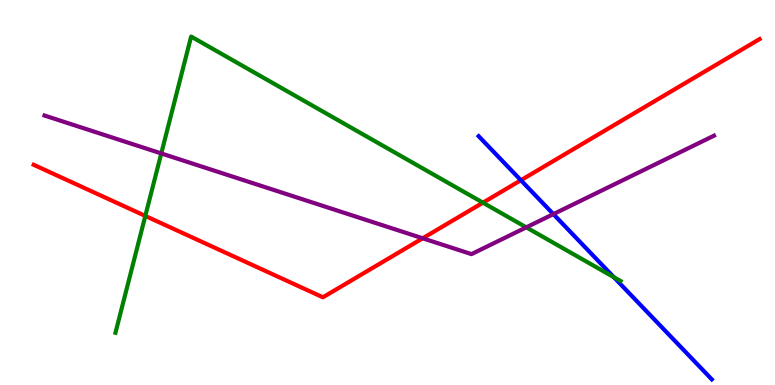[{'lines': ['blue', 'red'], 'intersections': [{'x': 6.72, 'y': 5.32}]}, {'lines': ['green', 'red'], 'intersections': [{'x': 1.87, 'y': 4.39}, {'x': 6.23, 'y': 4.74}]}, {'lines': ['purple', 'red'], 'intersections': [{'x': 5.45, 'y': 3.81}]}, {'lines': ['blue', 'green'], 'intersections': [{'x': 7.92, 'y': 2.8}]}, {'lines': ['blue', 'purple'], 'intersections': [{'x': 7.14, 'y': 4.44}]}, {'lines': ['green', 'purple'], 'intersections': [{'x': 2.08, 'y': 6.01}, {'x': 6.79, 'y': 4.09}]}]